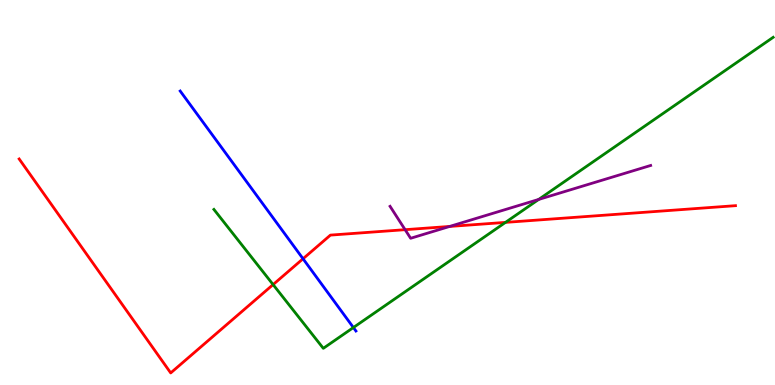[{'lines': ['blue', 'red'], 'intersections': [{'x': 3.91, 'y': 3.28}]}, {'lines': ['green', 'red'], 'intersections': [{'x': 3.52, 'y': 2.61}, {'x': 6.52, 'y': 4.22}]}, {'lines': ['purple', 'red'], 'intersections': [{'x': 5.23, 'y': 4.03}, {'x': 5.8, 'y': 4.12}]}, {'lines': ['blue', 'green'], 'intersections': [{'x': 4.56, 'y': 1.49}]}, {'lines': ['blue', 'purple'], 'intersections': []}, {'lines': ['green', 'purple'], 'intersections': [{'x': 6.95, 'y': 4.82}]}]